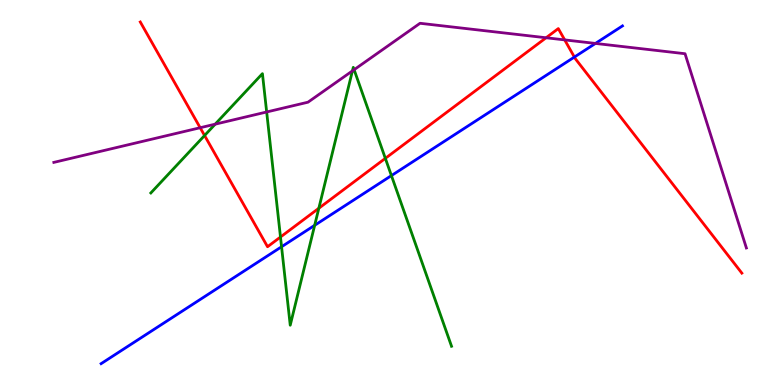[{'lines': ['blue', 'red'], 'intersections': [{'x': 7.41, 'y': 8.52}]}, {'lines': ['green', 'red'], 'intersections': [{'x': 2.64, 'y': 6.48}, {'x': 3.62, 'y': 3.84}, {'x': 4.11, 'y': 4.59}, {'x': 4.97, 'y': 5.89}]}, {'lines': ['purple', 'red'], 'intersections': [{'x': 2.58, 'y': 6.68}, {'x': 7.05, 'y': 9.02}, {'x': 7.29, 'y': 8.96}]}, {'lines': ['blue', 'green'], 'intersections': [{'x': 3.63, 'y': 3.59}, {'x': 4.06, 'y': 4.15}, {'x': 5.05, 'y': 5.44}]}, {'lines': ['blue', 'purple'], 'intersections': [{'x': 7.68, 'y': 8.87}]}, {'lines': ['green', 'purple'], 'intersections': [{'x': 2.78, 'y': 6.77}, {'x': 3.44, 'y': 7.09}, {'x': 4.55, 'y': 8.16}, {'x': 4.57, 'y': 8.19}]}]